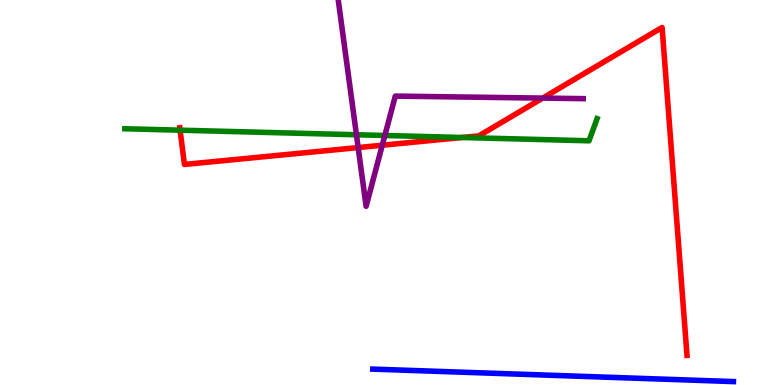[{'lines': ['blue', 'red'], 'intersections': []}, {'lines': ['green', 'red'], 'intersections': [{'x': 2.32, 'y': 6.62}, {'x': 5.96, 'y': 6.43}]}, {'lines': ['purple', 'red'], 'intersections': [{'x': 4.62, 'y': 6.17}, {'x': 4.93, 'y': 6.23}, {'x': 7.0, 'y': 7.45}]}, {'lines': ['blue', 'green'], 'intersections': []}, {'lines': ['blue', 'purple'], 'intersections': []}, {'lines': ['green', 'purple'], 'intersections': [{'x': 4.6, 'y': 6.5}, {'x': 4.97, 'y': 6.48}]}]